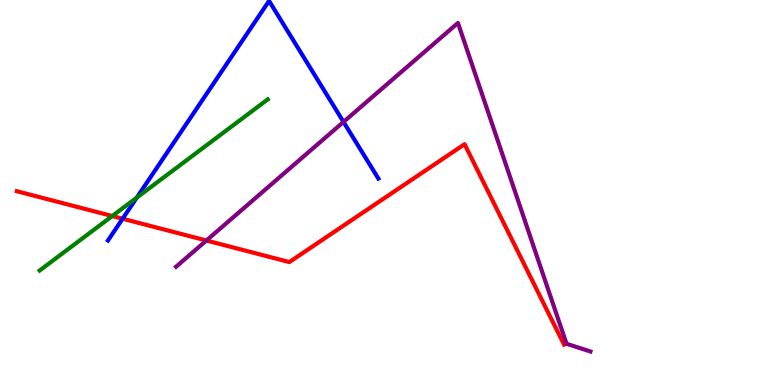[{'lines': ['blue', 'red'], 'intersections': [{'x': 1.58, 'y': 4.32}]}, {'lines': ['green', 'red'], 'intersections': [{'x': 1.45, 'y': 4.39}]}, {'lines': ['purple', 'red'], 'intersections': [{'x': 2.66, 'y': 3.75}]}, {'lines': ['blue', 'green'], 'intersections': [{'x': 1.77, 'y': 4.87}]}, {'lines': ['blue', 'purple'], 'intersections': [{'x': 4.43, 'y': 6.83}]}, {'lines': ['green', 'purple'], 'intersections': []}]